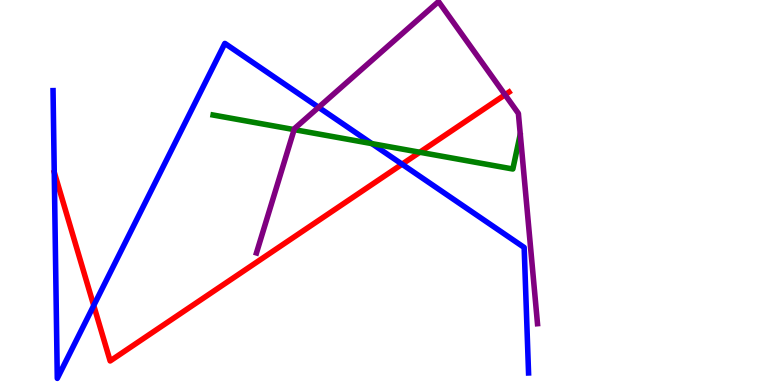[{'lines': ['blue', 'red'], 'intersections': [{'x': 1.21, 'y': 2.06}, {'x': 5.19, 'y': 5.74}]}, {'lines': ['green', 'red'], 'intersections': [{'x': 5.42, 'y': 6.05}]}, {'lines': ['purple', 'red'], 'intersections': [{'x': 6.52, 'y': 7.54}]}, {'lines': ['blue', 'green'], 'intersections': [{'x': 4.8, 'y': 6.27}]}, {'lines': ['blue', 'purple'], 'intersections': [{'x': 4.11, 'y': 7.21}]}, {'lines': ['green', 'purple'], 'intersections': [{'x': 3.8, 'y': 6.63}]}]